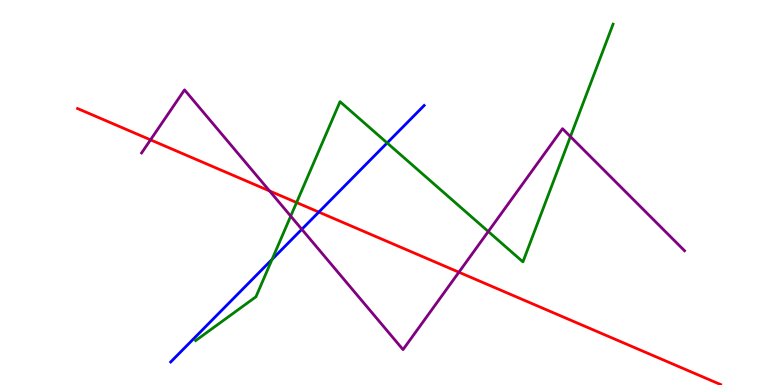[{'lines': ['blue', 'red'], 'intersections': [{'x': 4.11, 'y': 4.49}]}, {'lines': ['green', 'red'], 'intersections': [{'x': 3.83, 'y': 4.74}]}, {'lines': ['purple', 'red'], 'intersections': [{'x': 1.94, 'y': 6.37}, {'x': 3.48, 'y': 5.04}, {'x': 5.92, 'y': 2.93}]}, {'lines': ['blue', 'green'], 'intersections': [{'x': 3.51, 'y': 3.26}, {'x': 5.0, 'y': 6.29}]}, {'lines': ['blue', 'purple'], 'intersections': [{'x': 3.89, 'y': 4.04}]}, {'lines': ['green', 'purple'], 'intersections': [{'x': 3.75, 'y': 4.39}, {'x': 6.3, 'y': 3.99}, {'x': 7.36, 'y': 6.45}]}]